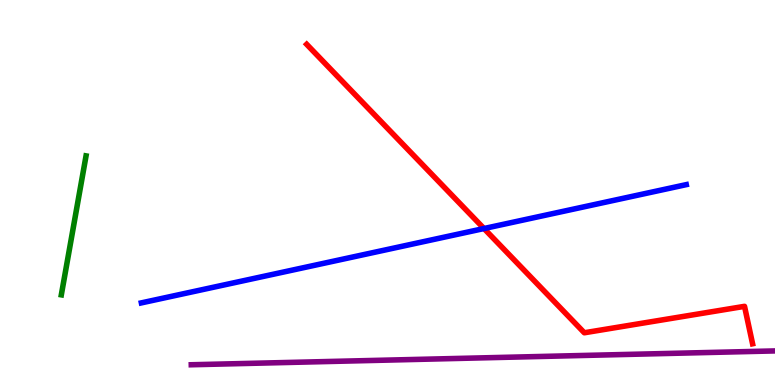[{'lines': ['blue', 'red'], 'intersections': [{'x': 6.25, 'y': 4.06}]}, {'lines': ['green', 'red'], 'intersections': []}, {'lines': ['purple', 'red'], 'intersections': []}, {'lines': ['blue', 'green'], 'intersections': []}, {'lines': ['blue', 'purple'], 'intersections': []}, {'lines': ['green', 'purple'], 'intersections': []}]